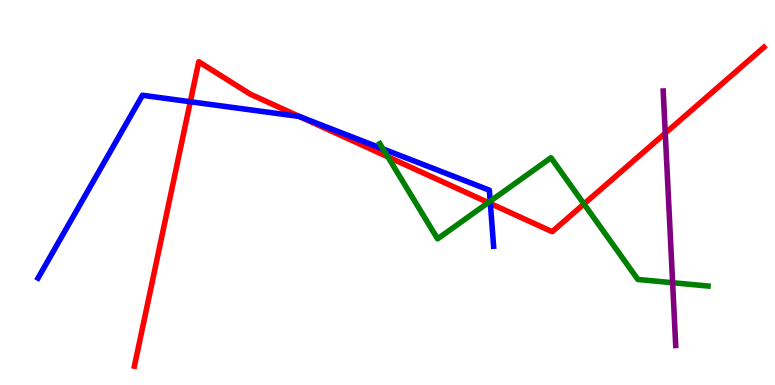[{'lines': ['blue', 'red'], 'intersections': [{'x': 2.46, 'y': 7.36}, {'x': 3.86, 'y': 6.97}, {'x': 6.33, 'y': 4.71}]}, {'lines': ['green', 'red'], 'intersections': [{'x': 5.0, 'y': 5.93}, {'x': 6.3, 'y': 4.74}, {'x': 7.54, 'y': 4.7}]}, {'lines': ['purple', 'red'], 'intersections': [{'x': 8.58, 'y': 6.54}]}, {'lines': ['blue', 'green'], 'intersections': [{'x': 4.94, 'y': 6.13}, {'x': 6.33, 'y': 4.77}]}, {'lines': ['blue', 'purple'], 'intersections': []}, {'lines': ['green', 'purple'], 'intersections': [{'x': 8.68, 'y': 2.66}]}]